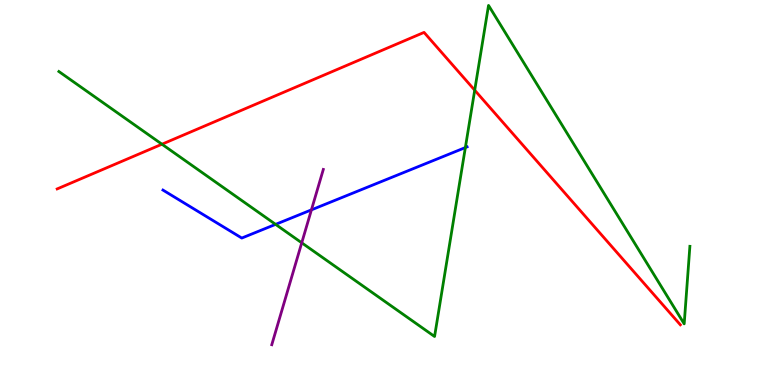[{'lines': ['blue', 'red'], 'intersections': []}, {'lines': ['green', 'red'], 'intersections': [{'x': 2.09, 'y': 6.25}, {'x': 6.13, 'y': 7.66}]}, {'lines': ['purple', 'red'], 'intersections': []}, {'lines': ['blue', 'green'], 'intersections': [{'x': 3.56, 'y': 4.17}, {'x': 6.0, 'y': 6.17}]}, {'lines': ['blue', 'purple'], 'intersections': [{'x': 4.02, 'y': 4.55}]}, {'lines': ['green', 'purple'], 'intersections': [{'x': 3.89, 'y': 3.69}]}]